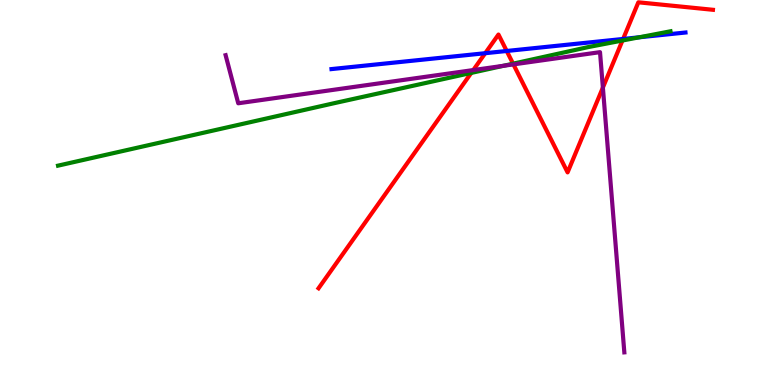[{'lines': ['blue', 'red'], 'intersections': [{'x': 6.26, 'y': 8.62}, {'x': 6.54, 'y': 8.68}, {'x': 8.04, 'y': 8.99}]}, {'lines': ['green', 'red'], 'intersections': [{'x': 6.08, 'y': 8.11}, {'x': 6.62, 'y': 8.35}, {'x': 8.03, 'y': 8.95}]}, {'lines': ['purple', 'red'], 'intersections': [{'x': 6.11, 'y': 8.18}, {'x': 6.62, 'y': 8.33}, {'x': 7.78, 'y': 7.73}]}, {'lines': ['blue', 'green'], 'intersections': [{'x': 8.25, 'y': 9.03}]}, {'lines': ['blue', 'purple'], 'intersections': []}, {'lines': ['green', 'purple'], 'intersections': [{'x': 6.5, 'y': 8.29}]}]